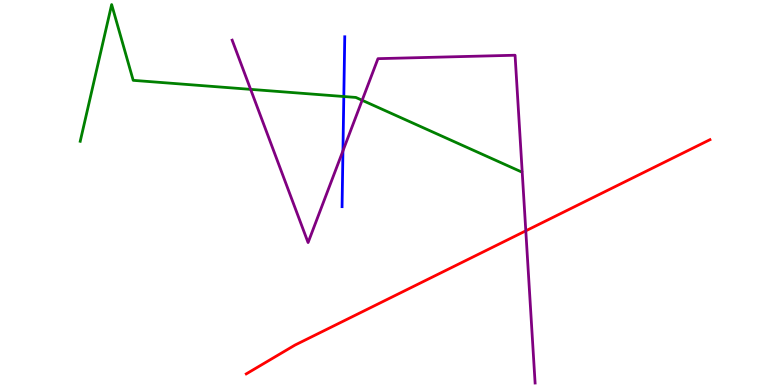[{'lines': ['blue', 'red'], 'intersections': []}, {'lines': ['green', 'red'], 'intersections': []}, {'lines': ['purple', 'red'], 'intersections': [{'x': 6.78, 'y': 4.0}]}, {'lines': ['blue', 'green'], 'intersections': [{'x': 4.44, 'y': 7.49}]}, {'lines': ['blue', 'purple'], 'intersections': [{'x': 4.43, 'y': 6.08}]}, {'lines': ['green', 'purple'], 'intersections': [{'x': 3.23, 'y': 7.68}, {'x': 4.67, 'y': 7.4}]}]